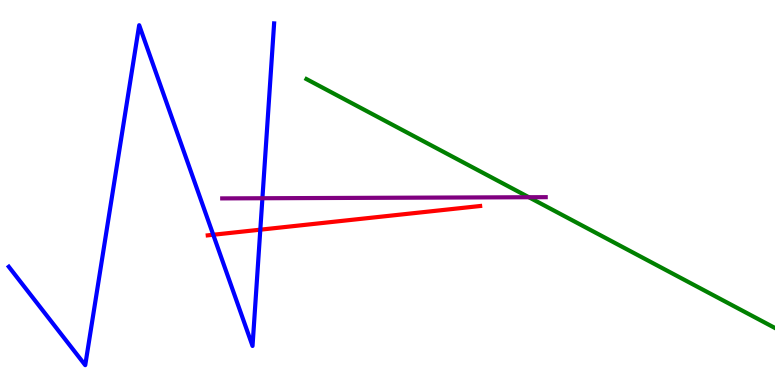[{'lines': ['blue', 'red'], 'intersections': [{'x': 2.75, 'y': 3.9}, {'x': 3.36, 'y': 4.03}]}, {'lines': ['green', 'red'], 'intersections': []}, {'lines': ['purple', 'red'], 'intersections': []}, {'lines': ['blue', 'green'], 'intersections': []}, {'lines': ['blue', 'purple'], 'intersections': [{'x': 3.39, 'y': 4.85}]}, {'lines': ['green', 'purple'], 'intersections': [{'x': 6.82, 'y': 4.88}]}]